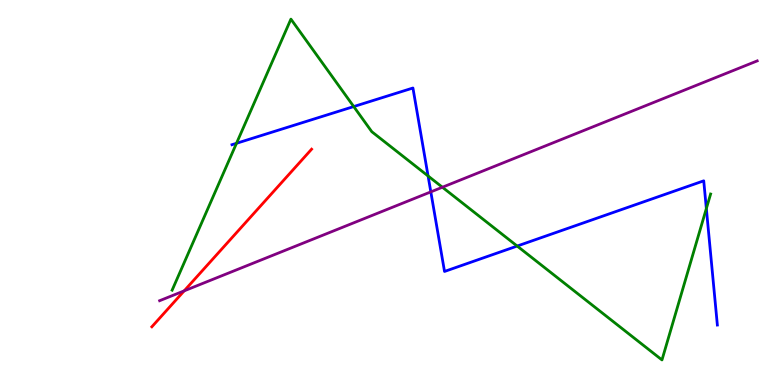[{'lines': ['blue', 'red'], 'intersections': []}, {'lines': ['green', 'red'], 'intersections': []}, {'lines': ['purple', 'red'], 'intersections': [{'x': 2.38, 'y': 2.45}]}, {'lines': ['blue', 'green'], 'intersections': [{'x': 3.05, 'y': 6.28}, {'x': 4.56, 'y': 7.23}, {'x': 5.52, 'y': 5.43}, {'x': 6.67, 'y': 3.61}, {'x': 9.11, 'y': 4.58}]}, {'lines': ['blue', 'purple'], 'intersections': [{'x': 5.56, 'y': 5.02}]}, {'lines': ['green', 'purple'], 'intersections': [{'x': 5.71, 'y': 5.14}]}]